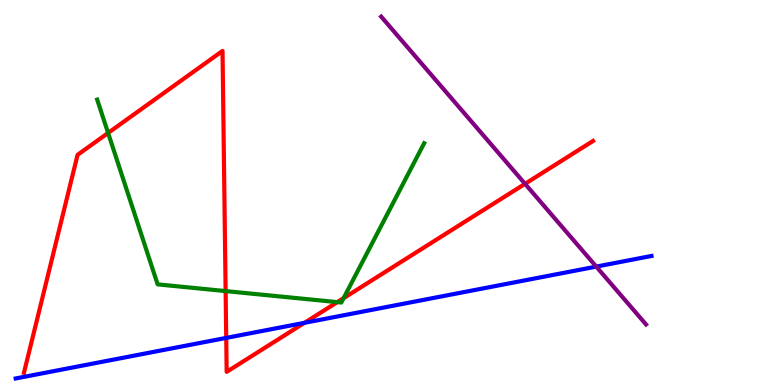[{'lines': ['blue', 'red'], 'intersections': [{'x': 2.92, 'y': 1.22}, {'x': 3.93, 'y': 1.61}]}, {'lines': ['green', 'red'], 'intersections': [{'x': 1.39, 'y': 6.55}, {'x': 2.91, 'y': 2.44}, {'x': 4.35, 'y': 2.15}, {'x': 4.43, 'y': 2.26}]}, {'lines': ['purple', 'red'], 'intersections': [{'x': 6.77, 'y': 5.23}]}, {'lines': ['blue', 'green'], 'intersections': []}, {'lines': ['blue', 'purple'], 'intersections': [{'x': 7.69, 'y': 3.08}]}, {'lines': ['green', 'purple'], 'intersections': []}]